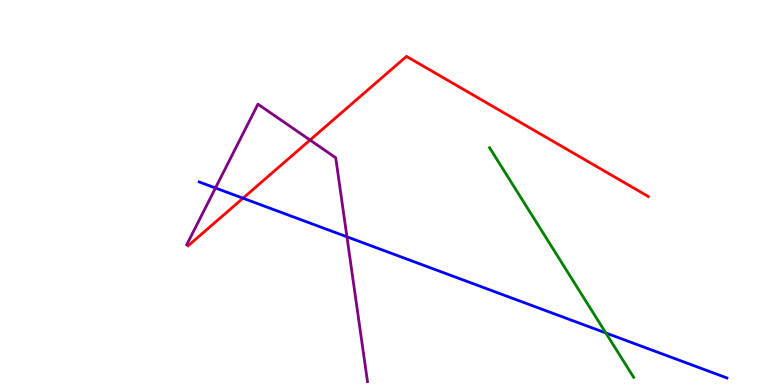[{'lines': ['blue', 'red'], 'intersections': [{'x': 3.14, 'y': 4.85}]}, {'lines': ['green', 'red'], 'intersections': []}, {'lines': ['purple', 'red'], 'intersections': [{'x': 4.0, 'y': 6.36}]}, {'lines': ['blue', 'green'], 'intersections': [{'x': 7.82, 'y': 1.35}]}, {'lines': ['blue', 'purple'], 'intersections': [{'x': 2.78, 'y': 5.12}, {'x': 4.48, 'y': 3.85}]}, {'lines': ['green', 'purple'], 'intersections': []}]